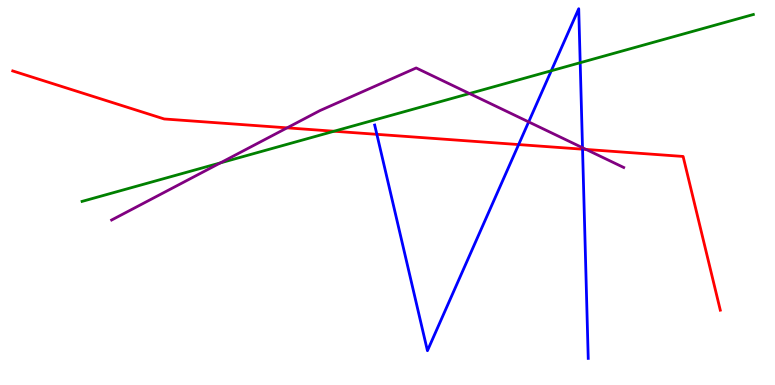[{'lines': ['blue', 'red'], 'intersections': [{'x': 4.86, 'y': 6.51}, {'x': 6.69, 'y': 6.24}, {'x': 7.52, 'y': 6.12}]}, {'lines': ['green', 'red'], 'intersections': [{'x': 4.31, 'y': 6.59}]}, {'lines': ['purple', 'red'], 'intersections': [{'x': 3.7, 'y': 6.68}, {'x': 7.56, 'y': 6.12}]}, {'lines': ['blue', 'green'], 'intersections': [{'x': 7.11, 'y': 8.16}, {'x': 7.49, 'y': 8.37}]}, {'lines': ['blue', 'purple'], 'intersections': [{'x': 6.82, 'y': 6.83}, {'x': 7.52, 'y': 6.16}]}, {'lines': ['green', 'purple'], 'intersections': [{'x': 2.84, 'y': 5.77}, {'x': 6.06, 'y': 7.57}]}]